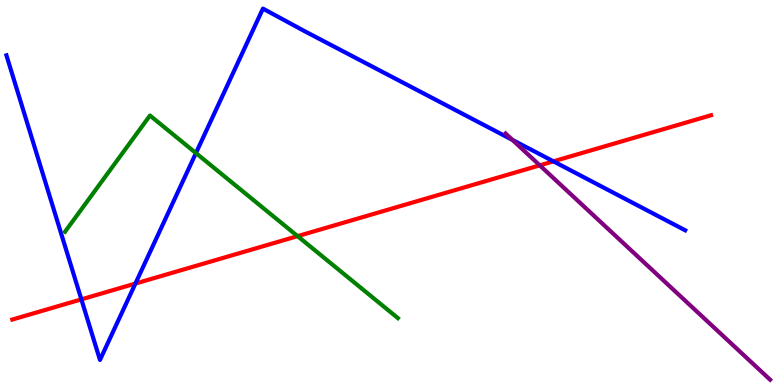[{'lines': ['blue', 'red'], 'intersections': [{'x': 1.05, 'y': 2.22}, {'x': 1.75, 'y': 2.63}, {'x': 7.14, 'y': 5.81}]}, {'lines': ['green', 'red'], 'intersections': [{'x': 3.84, 'y': 3.87}]}, {'lines': ['purple', 'red'], 'intersections': [{'x': 6.96, 'y': 5.71}]}, {'lines': ['blue', 'green'], 'intersections': [{'x': 2.53, 'y': 6.02}]}, {'lines': ['blue', 'purple'], 'intersections': [{'x': 6.61, 'y': 6.37}]}, {'lines': ['green', 'purple'], 'intersections': []}]